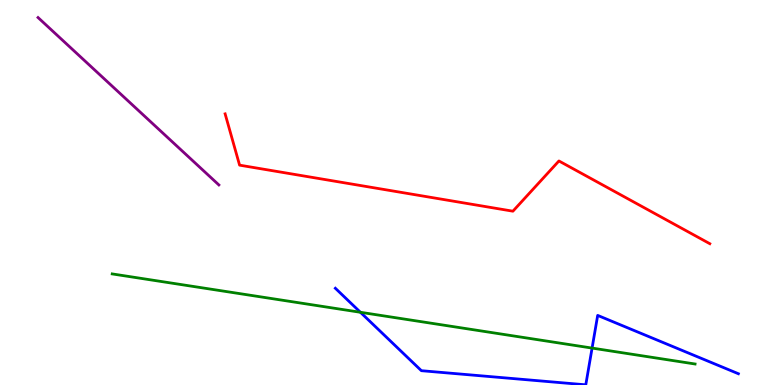[{'lines': ['blue', 'red'], 'intersections': []}, {'lines': ['green', 'red'], 'intersections': []}, {'lines': ['purple', 'red'], 'intersections': []}, {'lines': ['blue', 'green'], 'intersections': [{'x': 4.65, 'y': 1.89}, {'x': 7.64, 'y': 0.959}]}, {'lines': ['blue', 'purple'], 'intersections': []}, {'lines': ['green', 'purple'], 'intersections': []}]